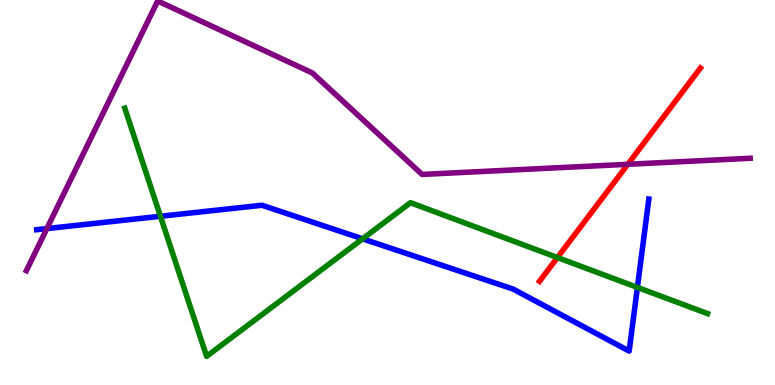[{'lines': ['blue', 'red'], 'intersections': []}, {'lines': ['green', 'red'], 'intersections': [{'x': 7.19, 'y': 3.31}]}, {'lines': ['purple', 'red'], 'intersections': [{'x': 8.1, 'y': 5.73}]}, {'lines': ['blue', 'green'], 'intersections': [{'x': 2.07, 'y': 4.38}, {'x': 4.68, 'y': 3.8}, {'x': 8.22, 'y': 2.53}]}, {'lines': ['blue', 'purple'], 'intersections': [{'x': 0.605, 'y': 4.06}]}, {'lines': ['green', 'purple'], 'intersections': []}]